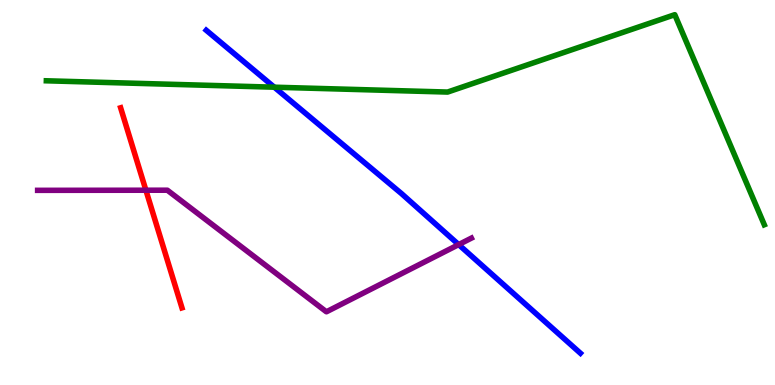[{'lines': ['blue', 'red'], 'intersections': []}, {'lines': ['green', 'red'], 'intersections': []}, {'lines': ['purple', 'red'], 'intersections': [{'x': 1.88, 'y': 5.06}]}, {'lines': ['blue', 'green'], 'intersections': [{'x': 3.54, 'y': 7.74}]}, {'lines': ['blue', 'purple'], 'intersections': [{'x': 5.92, 'y': 3.65}]}, {'lines': ['green', 'purple'], 'intersections': []}]